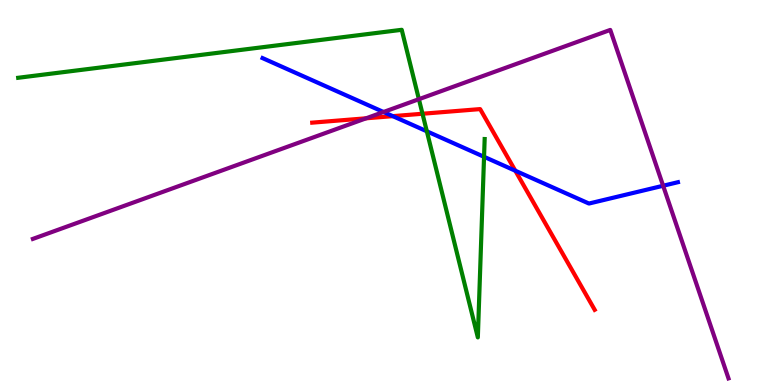[{'lines': ['blue', 'red'], 'intersections': [{'x': 5.07, 'y': 6.98}, {'x': 6.65, 'y': 5.57}]}, {'lines': ['green', 'red'], 'intersections': [{'x': 5.45, 'y': 7.05}]}, {'lines': ['purple', 'red'], 'intersections': [{'x': 4.72, 'y': 6.93}]}, {'lines': ['blue', 'green'], 'intersections': [{'x': 5.51, 'y': 6.59}, {'x': 6.25, 'y': 5.93}]}, {'lines': ['blue', 'purple'], 'intersections': [{'x': 4.95, 'y': 7.09}, {'x': 8.56, 'y': 5.18}]}, {'lines': ['green', 'purple'], 'intersections': [{'x': 5.41, 'y': 7.42}]}]